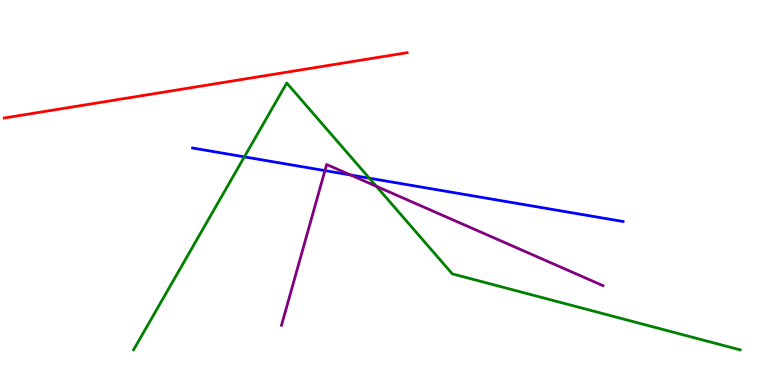[{'lines': ['blue', 'red'], 'intersections': []}, {'lines': ['green', 'red'], 'intersections': []}, {'lines': ['purple', 'red'], 'intersections': []}, {'lines': ['blue', 'green'], 'intersections': [{'x': 3.15, 'y': 5.93}, {'x': 4.77, 'y': 5.37}]}, {'lines': ['blue', 'purple'], 'intersections': [{'x': 4.19, 'y': 5.57}, {'x': 4.52, 'y': 5.45}]}, {'lines': ['green', 'purple'], 'intersections': [{'x': 4.86, 'y': 5.16}]}]